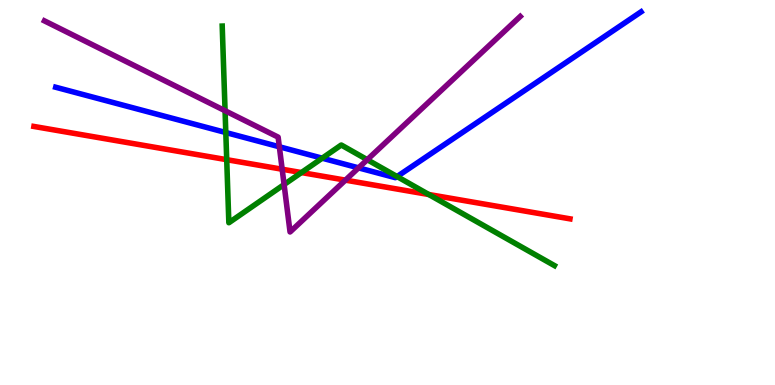[{'lines': ['blue', 'red'], 'intersections': []}, {'lines': ['green', 'red'], 'intersections': [{'x': 2.93, 'y': 5.85}, {'x': 3.89, 'y': 5.52}, {'x': 5.53, 'y': 4.95}]}, {'lines': ['purple', 'red'], 'intersections': [{'x': 3.64, 'y': 5.6}, {'x': 4.46, 'y': 5.32}]}, {'lines': ['blue', 'green'], 'intersections': [{'x': 2.91, 'y': 6.56}, {'x': 4.16, 'y': 5.89}, {'x': 5.12, 'y': 5.41}]}, {'lines': ['blue', 'purple'], 'intersections': [{'x': 3.6, 'y': 6.19}, {'x': 4.63, 'y': 5.64}]}, {'lines': ['green', 'purple'], 'intersections': [{'x': 2.9, 'y': 7.12}, {'x': 3.67, 'y': 5.21}, {'x': 4.74, 'y': 5.85}]}]